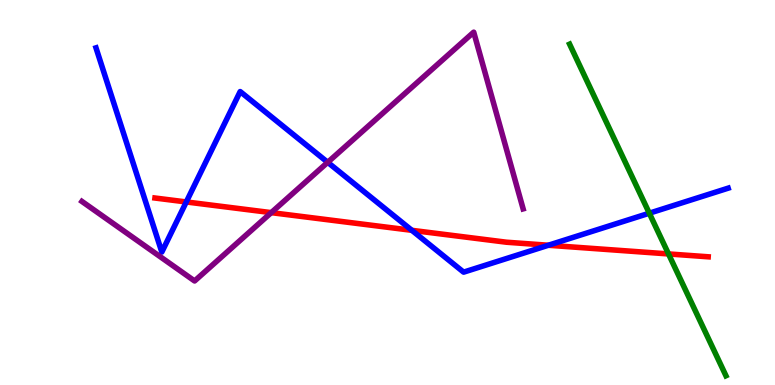[{'lines': ['blue', 'red'], 'intersections': [{'x': 2.4, 'y': 4.75}, {'x': 5.31, 'y': 4.02}, {'x': 7.08, 'y': 3.63}]}, {'lines': ['green', 'red'], 'intersections': [{'x': 8.63, 'y': 3.4}]}, {'lines': ['purple', 'red'], 'intersections': [{'x': 3.5, 'y': 4.48}]}, {'lines': ['blue', 'green'], 'intersections': [{'x': 8.38, 'y': 4.46}]}, {'lines': ['blue', 'purple'], 'intersections': [{'x': 4.23, 'y': 5.78}]}, {'lines': ['green', 'purple'], 'intersections': []}]